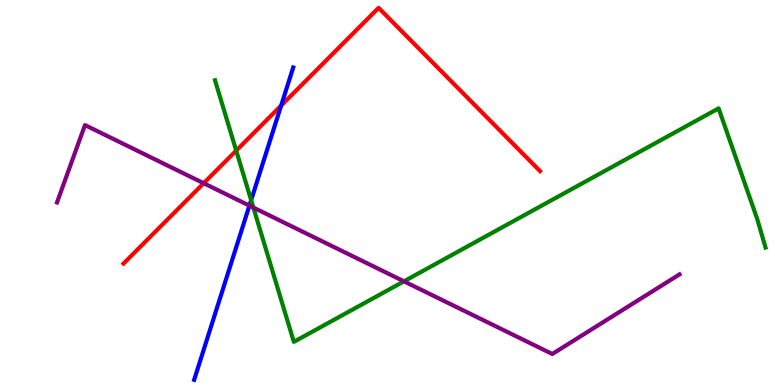[{'lines': ['blue', 'red'], 'intersections': [{'x': 3.63, 'y': 7.26}]}, {'lines': ['green', 'red'], 'intersections': [{'x': 3.05, 'y': 6.09}]}, {'lines': ['purple', 'red'], 'intersections': [{'x': 2.63, 'y': 5.24}]}, {'lines': ['blue', 'green'], 'intersections': [{'x': 3.24, 'y': 4.8}]}, {'lines': ['blue', 'purple'], 'intersections': [{'x': 3.22, 'y': 4.66}]}, {'lines': ['green', 'purple'], 'intersections': [{'x': 3.27, 'y': 4.61}, {'x': 5.21, 'y': 2.69}]}]